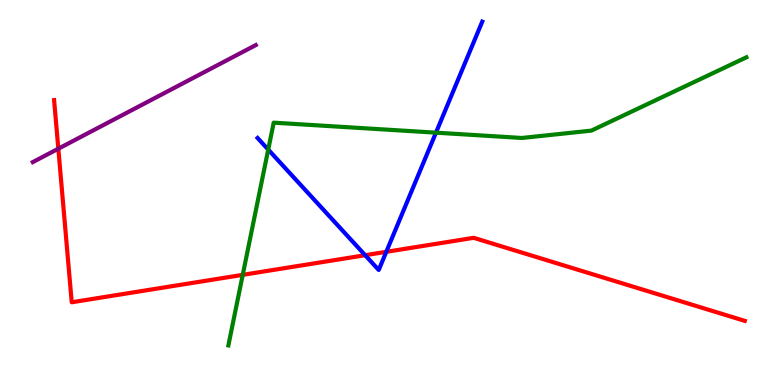[{'lines': ['blue', 'red'], 'intersections': [{'x': 4.71, 'y': 3.37}, {'x': 4.98, 'y': 3.46}]}, {'lines': ['green', 'red'], 'intersections': [{'x': 3.13, 'y': 2.86}]}, {'lines': ['purple', 'red'], 'intersections': [{'x': 0.753, 'y': 6.14}]}, {'lines': ['blue', 'green'], 'intersections': [{'x': 3.46, 'y': 6.11}, {'x': 5.63, 'y': 6.55}]}, {'lines': ['blue', 'purple'], 'intersections': []}, {'lines': ['green', 'purple'], 'intersections': []}]